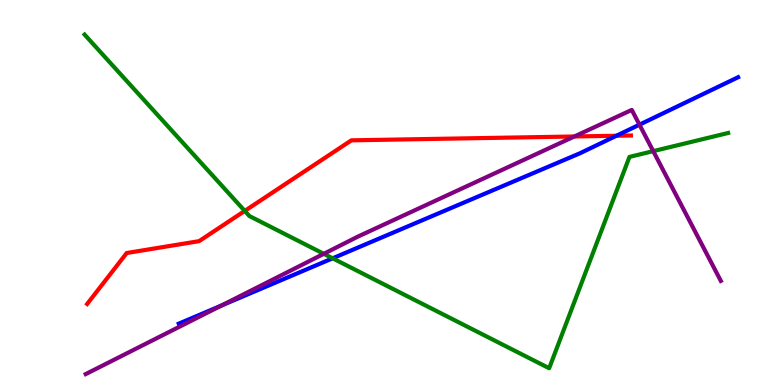[{'lines': ['blue', 'red'], 'intersections': [{'x': 7.95, 'y': 6.47}]}, {'lines': ['green', 'red'], 'intersections': [{'x': 3.16, 'y': 4.52}]}, {'lines': ['purple', 'red'], 'intersections': [{'x': 7.41, 'y': 6.46}]}, {'lines': ['blue', 'green'], 'intersections': [{'x': 4.29, 'y': 3.29}]}, {'lines': ['blue', 'purple'], 'intersections': [{'x': 2.86, 'y': 2.06}, {'x': 8.25, 'y': 6.76}]}, {'lines': ['green', 'purple'], 'intersections': [{'x': 4.18, 'y': 3.41}, {'x': 8.43, 'y': 6.07}]}]